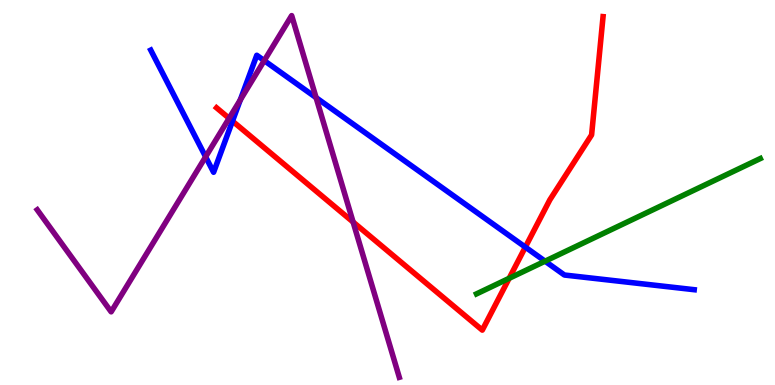[{'lines': ['blue', 'red'], 'intersections': [{'x': 3.0, 'y': 6.85}, {'x': 6.78, 'y': 3.58}]}, {'lines': ['green', 'red'], 'intersections': [{'x': 6.57, 'y': 2.77}]}, {'lines': ['purple', 'red'], 'intersections': [{'x': 2.96, 'y': 6.93}, {'x': 4.56, 'y': 4.23}]}, {'lines': ['blue', 'green'], 'intersections': [{'x': 7.03, 'y': 3.22}]}, {'lines': ['blue', 'purple'], 'intersections': [{'x': 2.65, 'y': 5.93}, {'x': 3.1, 'y': 7.41}, {'x': 3.41, 'y': 8.43}, {'x': 4.08, 'y': 7.46}]}, {'lines': ['green', 'purple'], 'intersections': []}]